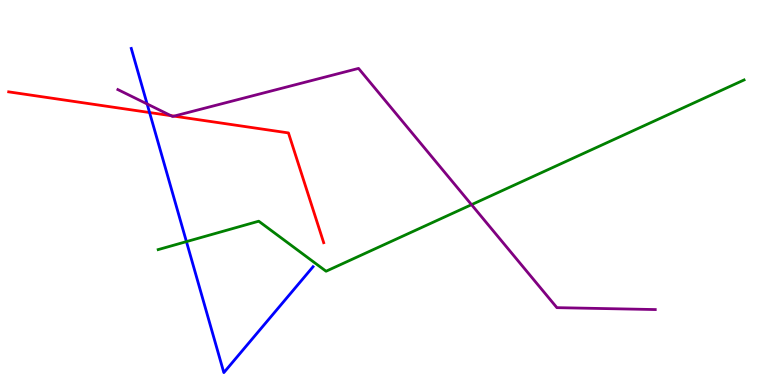[{'lines': ['blue', 'red'], 'intersections': [{'x': 1.93, 'y': 7.08}]}, {'lines': ['green', 'red'], 'intersections': []}, {'lines': ['purple', 'red'], 'intersections': [{'x': 2.21, 'y': 7.0}, {'x': 2.25, 'y': 6.98}]}, {'lines': ['blue', 'green'], 'intersections': [{'x': 2.41, 'y': 3.72}]}, {'lines': ['blue', 'purple'], 'intersections': [{'x': 1.9, 'y': 7.3}]}, {'lines': ['green', 'purple'], 'intersections': [{'x': 6.08, 'y': 4.68}]}]